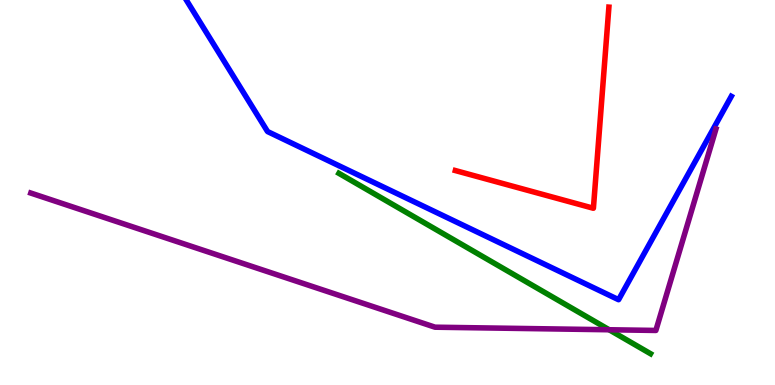[{'lines': ['blue', 'red'], 'intersections': []}, {'lines': ['green', 'red'], 'intersections': []}, {'lines': ['purple', 'red'], 'intersections': []}, {'lines': ['blue', 'green'], 'intersections': []}, {'lines': ['blue', 'purple'], 'intersections': []}, {'lines': ['green', 'purple'], 'intersections': [{'x': 7.86, 'y': 1.43}]}]